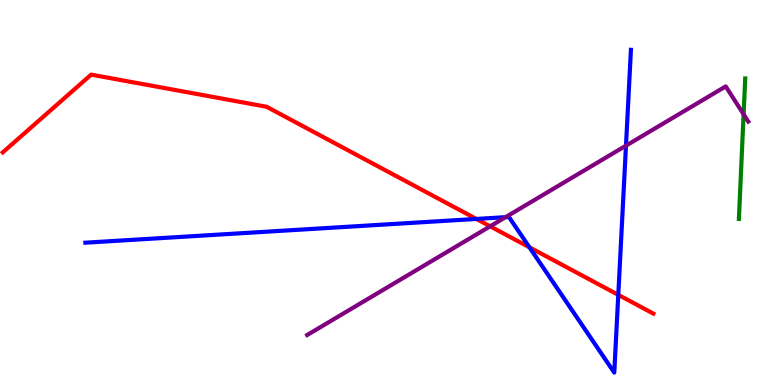[{'lines': ['blue', 'red'], 'intersections': [{'x': 6.15, 'y': 4.31}, {'x': 6.83, 'y': 3.58}, {'x': 7.98, 'y': 2.34}]}, {'lines': ['green', 'red'], 'intersections': []}, {'lines': ['purple', 'red'], 'intersections': [{'x': 6.32, 'y': 4.12}]}, {'lines': ['blue', 'green'], 'intersections': []}, {'lines': ['blue', 'purple'], 'intersections': [{'x': 6.52, 'y': 4.36}, {'x': 8.08, 'y': 6.22}]}, {'lines': ['green', 'purple'], 'intersections': [{'x': 9.59, 'y': 7.03}]}]